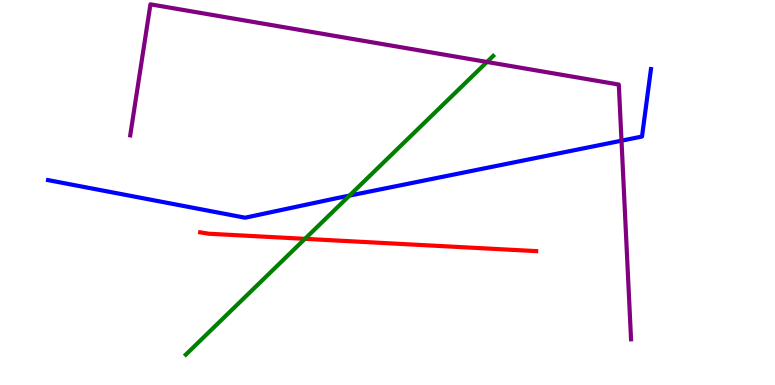[{'lines': ['blue', 'red'], 'intersections': []}, {'lines': ['green', 'red'], 'intersections': [{'x': 3.94, 'y': 3.8}]}, {'lines': ['purple', 'red'], 'intersections': []}, {'lines': ['blue', 'green'], 'intersections': [{'x': 4.51, 'y': 4.92}]}, {'lines': ['blue', 'purple'], 'intersections': [{'x': 8.02, 'y': 6.35}]}, {'lines': ['green', 'purple'], 'intersections': [{'x': 6.28, 'y': 8.39}]}]